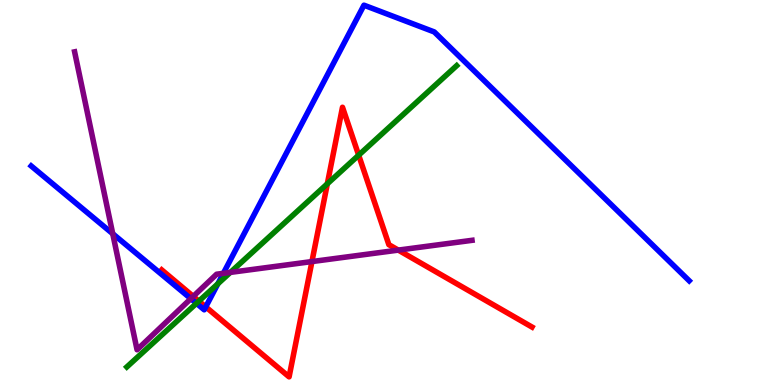[{'lines': ['blue', 'red'], 'intersections': [{'x': 2.65, 'y': 2.03}]}, {'lines': ['green', 'red'], 'intersections': [{'x': 2.57, 'y': 2.18}, {'x': 4.22, 'y': 5.23}, {'x': 4.63, 'y': 5.97}]}, {'lines': ['purple', 'red'], 'intersections': [{'x': 2.49, 'y': 2.3}, {'x': 4.03, 'y': 3.21}, {'x': 5.14, 'y': 3.5}]}, {'lines': ['blue', 'green'], 'intersections': [{'x': 2.53, 'y': 2.12}, {'x': 2.81, 'y': 2.63}]}, {'lines': ['blue', 'purple'], 'intersections': [{'x': 1.45, 'y': 3.93}, {'x': 2.46, 'y': 2.24}, {'x': 2.88, 'y': 2.9}]}, {'lines': ['green', 'purple'], 'intersections': [{'x': 2.97, 'y': 2.92}]}]